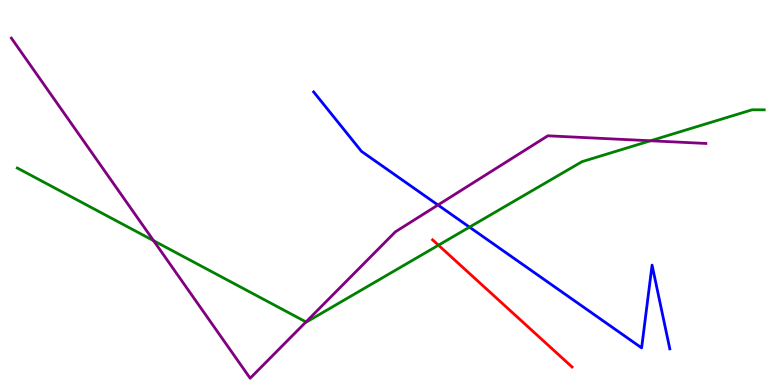[{'lines': ['blue', 'red'], 'intersections': []}, {'lines': ['green', 'red'], 'intersections': [{'x': 5.66, 'y': 3.63}]}, {'lines': ['purple', 'red'], 'intersections': []}, {'lines': ['blue', 'green'], 'intersections': [{'x': 6.06, 'y': 4.1}]}, {'lines': ['blue', 'purple'], 'intersections': [{'x': 5.65, 'y': 4.68}]}, {'lines': ['green', 'purple'], 'intersections': [{'x': 1.98, 'y': 3.75}, {'x': 3.95, 'y': 1.64}, {'x': 8.39, 'y': 6.34}]}]